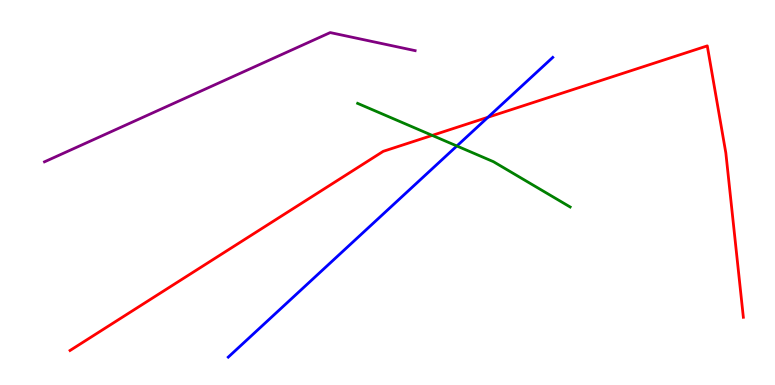[{'lines': ['blue', 'red'], 'intersections': [{'x': 6.3, 'y': 6.95}]}, {'lines': ['green', 'red'], 'intersections': [{'x': 5.58, 'y': 6.48}]}, {'lines': ['purple', 'red'], 'intersections': []}, {'lines': ['blue', 'green'], 'intersections': [{'x': 5.9, 'y': 6.21}]}, {'lines': ['blue', 'purple'], 'intersections': []}, {'lines': ['green', 'purple'], 'intersections': []}]